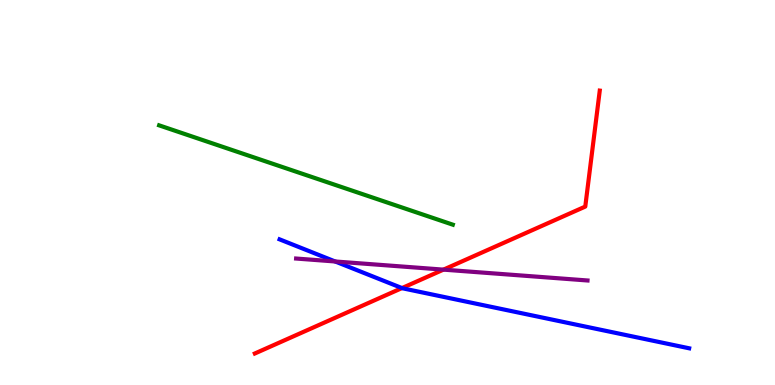[{'lines': ['blue', 'red'], 'intersections': [{'x': 5.19, 'y': 2.52}]}, {'lines': ['green', 'red'], 'intersections': []}, {'lines': ['purple', 'red'], 'intersections': [{'x': 5.72, 'y': 3.0}]}, {'lines': ['blue', 'green'], 'intersections': []}, {'lines': ['blue', 'purple'], 'intersections': [{'x': 4.33, 'y': 3.21}]}, {'lines': ['green', 'purple'], 'intersections': []}]